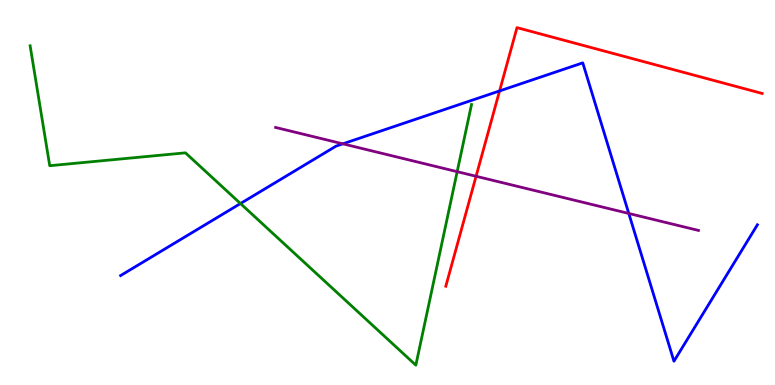[{'lines': ['blue', 'red'], 'intersections': [{'x': 6.45, 'y': 7.64}]}, {'lines': ['green', 'red'], 'intersections': []}, {'lines': ['purple', 'red'], 'intersections': [{'x': 6.14, 'y': 5.42}]}, {'lines': ['blue', 'green'], 'intersections': [{'x': 3.1, 'y': 4.71}]}, {'lines': ['blue', 'purple'], 'intersections': [{'x': 4.42, 'y': 6.26}, {'x': 8.11, 'y': 4.46}]}, {'lines': ['green', 'purple'], 'intersections': [{'x': 5.9, 'y': 5.54}]}]